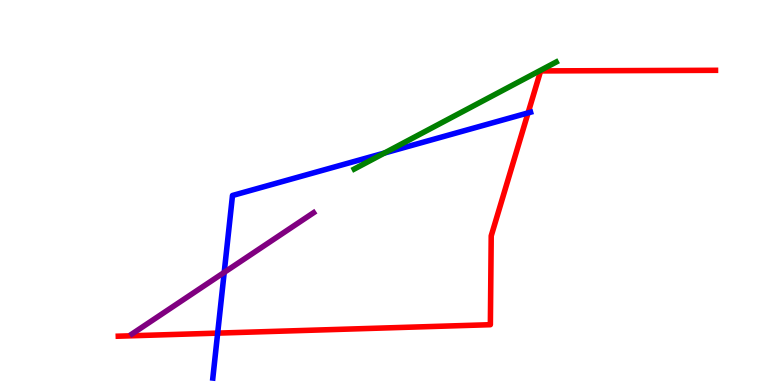[{'lines': ['blue', 'red'], 'intersections': [{'x': 2.81, 'y': 1.35}, {'x': 6.81, 'y': 7.07}]}, {'lines': ['green', 'red'], 'intersections': []}, {'lines': ['purple', 'red'], 'intersections': []}, {'lines': ['blue', 'green'], 'intersections': [{'x': 4.96, 'y': 6.03}]}, {'lines': ['blue', 'purple'], 'intersections': [{'x': 2.89, 'y': 2.93}]}, {'lines': ['green', 'purple'], 'intersections': []}]